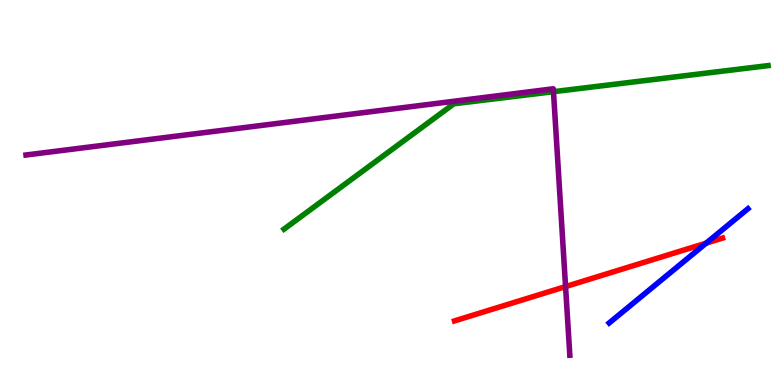[{'lines': ['blue', 'red'], 'intersections': [{'x': 9.11, 'y': 3.68}]}, {'lines': ['green', 'red'], 'intersections': []}, {'lines': ['purple', 'red'], 'intersections': [{'x': 7.3, 'y': 2.56}]}, {'lines': ['blue', 'green'], 'intersections': []}, {'lines': ['blue', 'purple'], 'intersections': []}, {'lines': ['green', 'purple'], 'intersections': [{'x': 7.14, 'y': 7.62}]}]